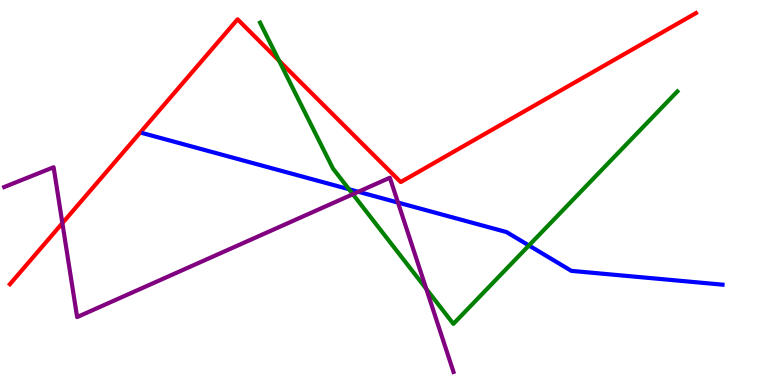[{'lines': ['blue', 'red'], 'intersections': []}, {'lines': ['green', 'red'], 'intersections': [{'x': 3.6, 'y': 8.42}]}, {'lines': ['purple', 'red'], 'intersections': [{'x': 0.805, 'y': 4.2}]}, {'lines': ['blue', 'green'], 'intersections': [{'x': 4.5, 'y': 5.08}, {'x': 6.82, 'y': 3.62}]}, {'lines': ['blue', 'purple'], 'intersections': [{'x': 4.62, 'y': 5.02}, {'x': 5.14, 'y': 4.74}]}, {'lines': ['green', 'purple'], 'intersections': [{'x': 4.55, 'y': 4.96}, {'x': 5.5, 'y': 2.5}]}]